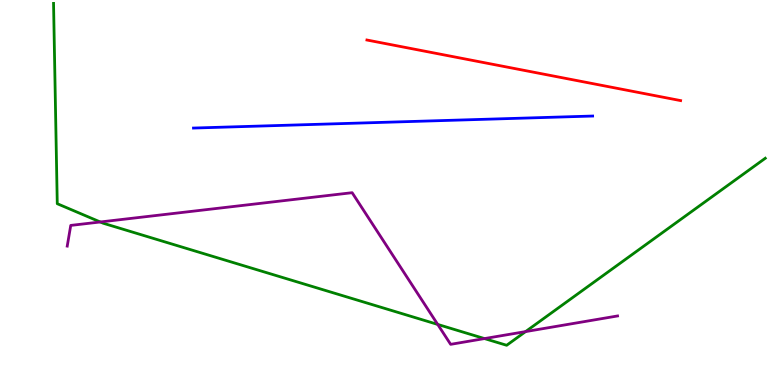[{'lines': ['blue', 'red'], 'intersections': []}, {'lines': ['green', 'red'], 'intersections': []}, {'lines': ['purple', 'red'], 'intersections': []}, {'lines': ['blue', 'green'], 'intersections': []}, {'lines': ['blue', 'purple'], 'intersections': []}, {'lines': ['green', 'purple'], 'intersections': [{'x': 1.29, 'y': 4.23}, {'x': 5.65, 'y': 1.57}, {'x': 6.25, 'y': 1.21}, {'x': 6.78, 'y': 1.39}]}]